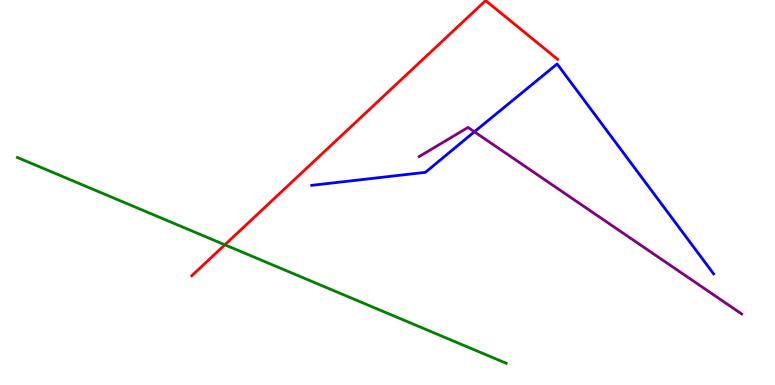[{'lines': ['blue', 'red'], 'intersections': []}, {'lines': ['green', 'red'], 'intersections': [{'x': 2.9, 'y': 3.64}]}, {'lines': ['purple', 'red'], 'intersections': []}, {'lines': ['blue', 'green'], 'intersections': []}, {'lines': ['blue', 'purple'], 'intersections': [{'x': 6.12, 'y': 6.58}]}, {'lines': ['green', 'purple'], 'intersections': []}]